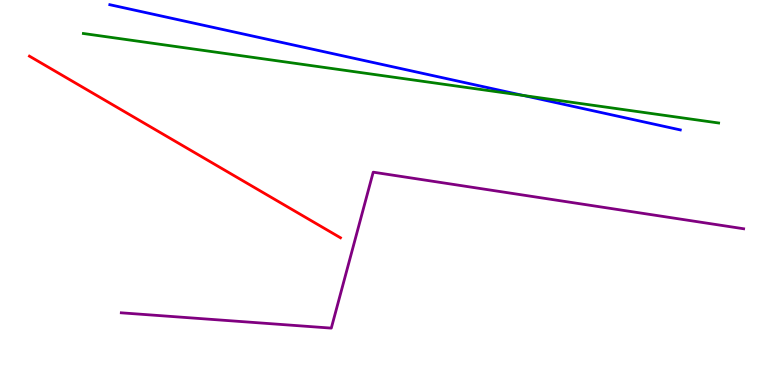[{'lines': ['blue', 'red'], 'intersections': []}, {'lines': ['green', 'red'], 'intersections': []}, {'lines': ['purple', 'red'], 'intersections': []}, {'lines': ['blue', 'green'], 'intersections': [{'x': 6.75, 'y': 7.52}]}, {'lines': ['blue', 'purple'], 'intersections': []}, {'lines': ['green', 'purple'], 'intersections': []}]